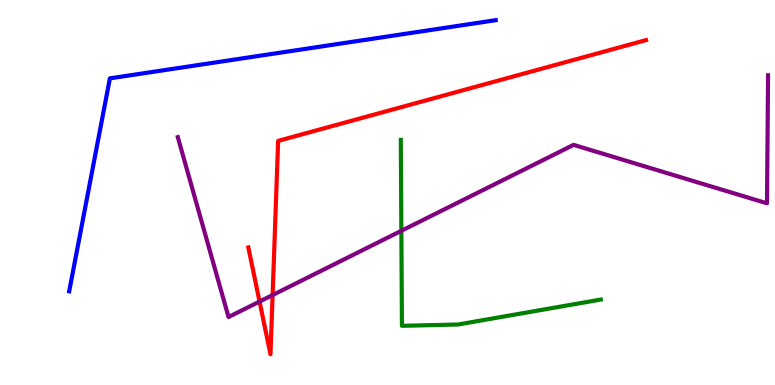[{'lines': ['blue', 'red'], 'intersections': []}, {'lines': ['green', 'red'], 'intersections': []}, {'lines': ['purple', 'red'], 'intersections': [{'x': 3.35, 'y': 2.17}, {'x': 3.52, 'y': 2.34}]}, {'lines': ['blue', 'green'], 'intersections': []}, {'lines': ['blue', 'purple'], 'intersections': []}, {'lines': ['green', 'purple'], 'intersections': [{'x': 5.18, 'y': 4.01}]}]